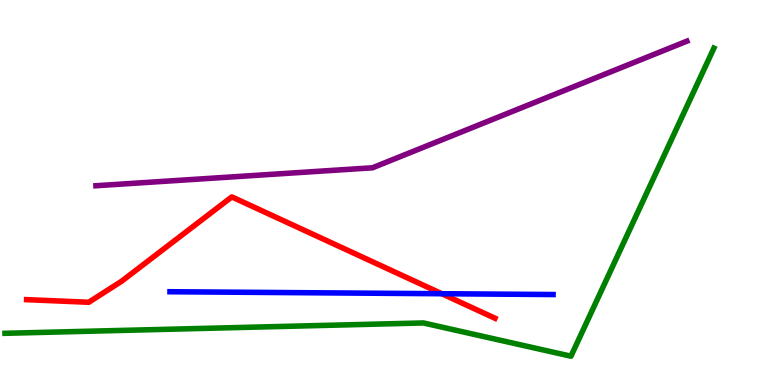[{'lines': ['blue', 'red'], 'intersections': [{'x': 5.7, 'y': 2.37}]}, {'lines': ['green', 'red'], 'intersections': []}, {'lines': ['purple', 'red'], 'intersections': []}, {'lines': ['blue', 'green'], 'intersections': []}, {'lines': ['blue', 'purple'], 'intersections': []}, {'lines': ['green', 'purple'], 'intersections': []}]